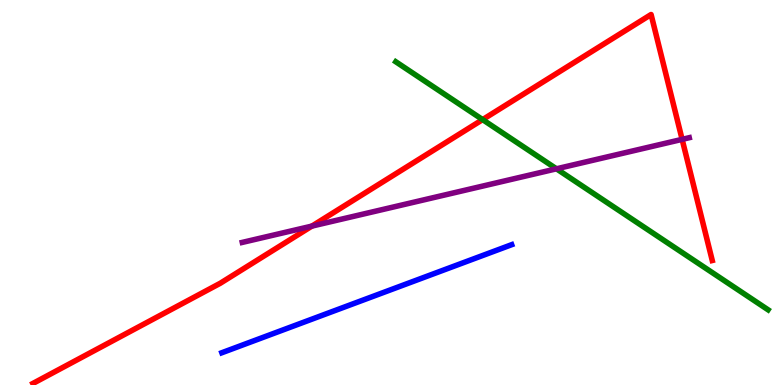[{'lines': ['blue', 'red'], 'intersections': []}, {'lines': ['green', 'red'], 'intersections': [{'x': 6.23, 'y': 6.89}]}, {'lines': ['purple', 'red'], 'intersections': [{'x': 4.02, 'y': 4.13}, {'x': 8.8, 'y': 6.38}]}, {'lines': ['blue', 'green'], 'intersections': []}, {'lines': ['blue', 'purple'], 'intersections': []}, {'lines': ['green', 'purple'], 'intersections': [{'x': 7.18, 'y': 5.62}]}]